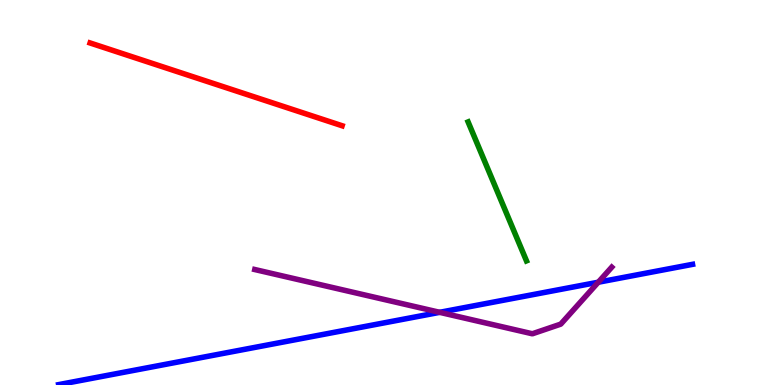[{'lines': ['blue', 'red'], 'intersections': []}, {'lines': ['green', 'red'], 'intersections': []}, {'lines': ['purple', 'red'], 'intersections': []}, {'lines': ['blue', 'green'], 'intersections': []}, {'lines': ['blue', 'purple'], 'intersections': [{'x': 5.67, 'y': 1.89}, {'x': 7.72, 'y': 2.67}]}, {'lines': ['green', 'purple'], 'intersections': []}]